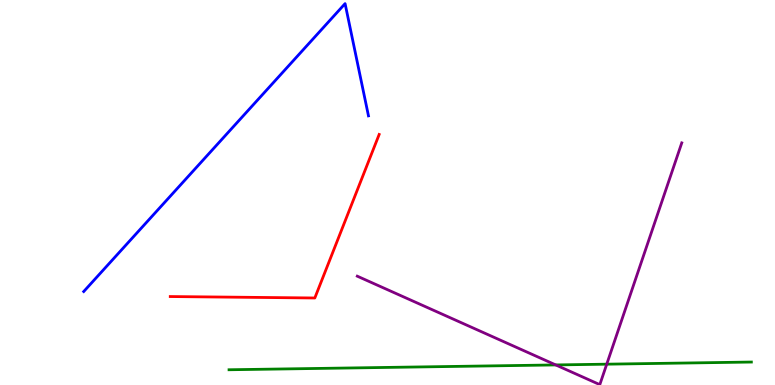[{'lines': ['blue', 'red'], 'intersections': []}, {'lines': ['green', 'red'], 'intersections': []}, {'lines': ['purple', 'red'], 'intersections': []}, {'lines': ['blue', 'green'], 'intersections': []}, {'lines': ['blue', 'purple'], 'intersections': []}, {'lines': ['green', 'purple'], 'intersections': [{'x': 7.17, 'y': 0.521}, {'x': 7.83, 'y': 0.541}]}]